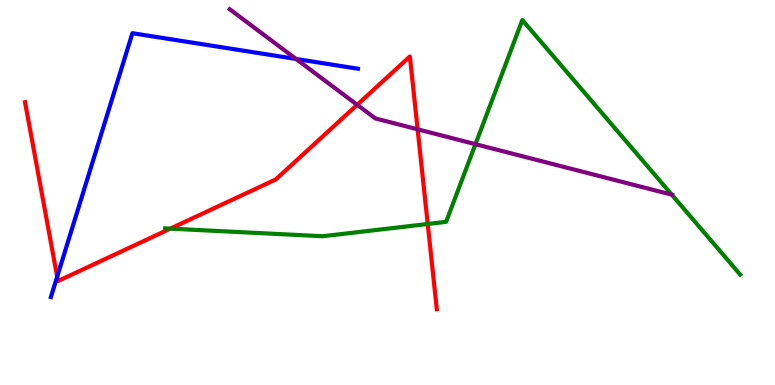[{'lines': ['blue', 'red'], 'intersections': [{'x': 0.738, 'y': 2.81}]}, {'lines': ['green', 'red'], 'intersections': [{'x': 2.2, 'y': 4.06}, {'x': 5.52, 'y': 4.18}]}, {'lines': ['purple', 'red'], 'intersections': [{'x': 4.61, 'y': 7.28}, {'x': 5.39, 'y': 6.64}]}, {'lines': ['blue', 'green'], 'intersections': []}, {'lines': ['blue', 'purple'], 'intersections': [{'x': 3.82, 'y': 8.47}]}, {'lines': ['green', 'purple'], 'intersections': [{'x': 6.13, 'y': 6.26}, {'x': 8.67, 'y': 4.94}]}]